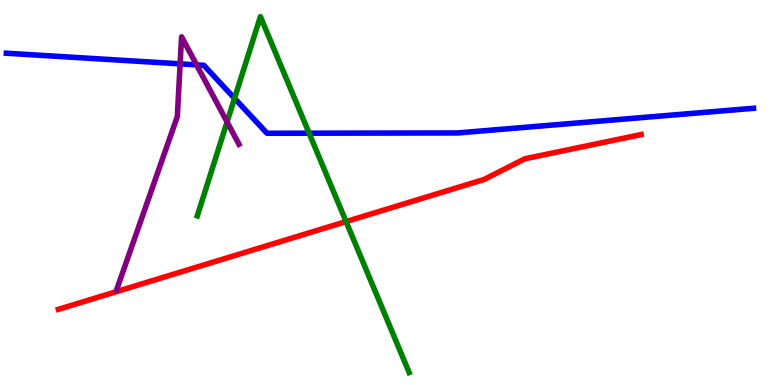[{'lines': ['blue', 'red'], 'intersections': []}, {'lines': ['green', 'red'], 'intersections': [{'x': 4.47, 'y': 4.24}]}, {'lines': ['purple', 'red'], 'intersections': []}, {'lines': ['blue', 'green'], 'intersections': [{'x': 3.03, 'y': 7.45}, {'x': 3.99, 'y': 6.54}]}, {'lines': ['blue', 'purple'], 'intersections': [{'x': 2.32, 'y': 8.34}, {'x': 2.54, 'y': 8.32}]}, {'lines': ['green', 'purple'], 'intersections': [{'x': 2.93, 'y': 6.83}]}]